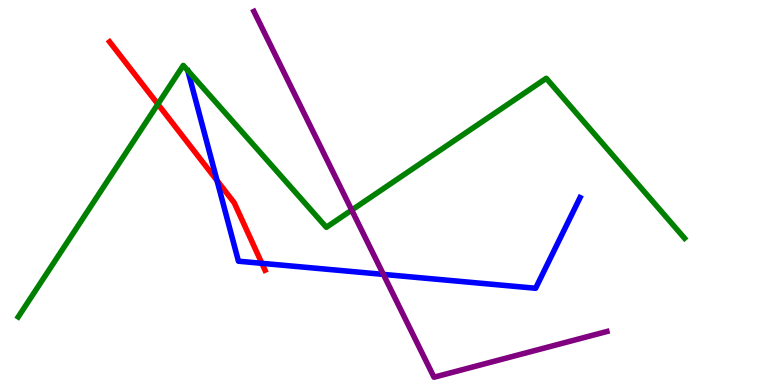[{'lines': ['blue', 'red'], 'intersections': [{'x': 2.8, 'y': 5.31}, {'x': 3.38, 'y': 3.16}]}, {'lines': ['green', 'red'], 'intersections': [{'x': 2.04, 'y': 7.3}]}, {'lines': ['purple', 'red'], 'intersections': []}, {'lines': ['blue', 'green'], 'intersections': []}, {'lines': ['blue', 'purple'], 'intersections': [{'x': 4.95, 'y': 2.87}]}, {'lines': ['green', 'purple'], 'intersections': [{'x': 4.54, 'y': 4.54}]}]